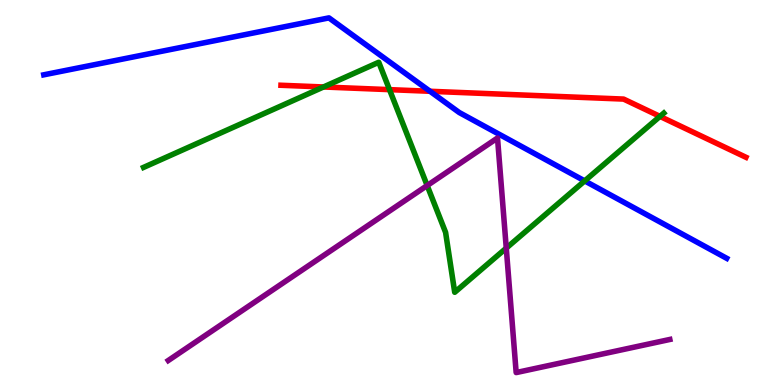[{'lines': ['blue', 'red'], 'intersections': [{'x': 5.55, 'y': 7.63}]}, {'lines': ['green', 'red'], 'intersections': [{'x': 4.17, 'y': 7.74}, {'x': 5.03, 'y': 7.67}, {'x': 8.52, 'y': 6.98}]}, {'lines': ['purple', 'red'], 'intersections': []}, {'lines': ['blue', 'green'], 'intersections': [{'x': 7.54, 'y': 5.3}]}, {'lines': ['blue', 'purple'], 'intersections': []}, {'lines': ['green', 'purple'], 'intersections': [{'x': 5.51, 'y': 5.18}, {'x': 6.53, 'y': 3.56}]}]